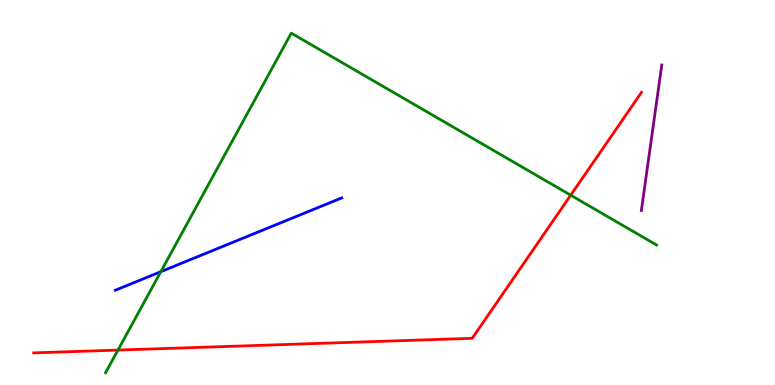[{'lines': ['blue', 'red'], 'intersections': []}, {'lines': ['green', 'red'], 'intersections': [{'x': 1.52, 'y': 0.907}, {'x': 7.36, 'y': 4.93}]}, {'lines': ['purple', 'red'], 'intersections': []}, {'lines': ['blue', 'green'], 'intersections': [{'x': 2.08, 'y': 2.94}]}, {'lines': ['blue', 'purple'], 'intersections': []}, {'lines': ['green', 'purple'], 'intersections': []}]